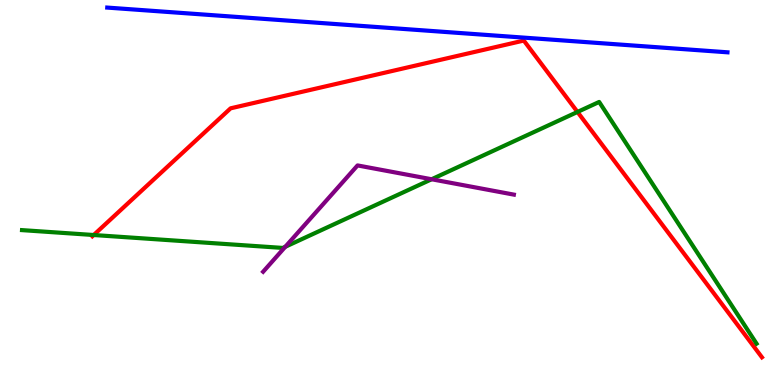[{'lines': ['blue', 'red'], 'intersections': []}, {'lines': ['green', 'red'], 'intersections': [{'x': 1.21, 'y': 3.9}, {'x': 7.45, 'y': 7.09}]}, {'lines': ['purple', 'red'], 'intersections': []}, {'lines': ['blue', 'green'], 'intersections': []}, {'lines': ['blue', 'purple'], 'intersections': []}, {'lines': ['green', 'purple'], 'intersections': [{'x': 3.68, 'y': 3.59}, {'x': 5.57, 'y': 5.34}]}]